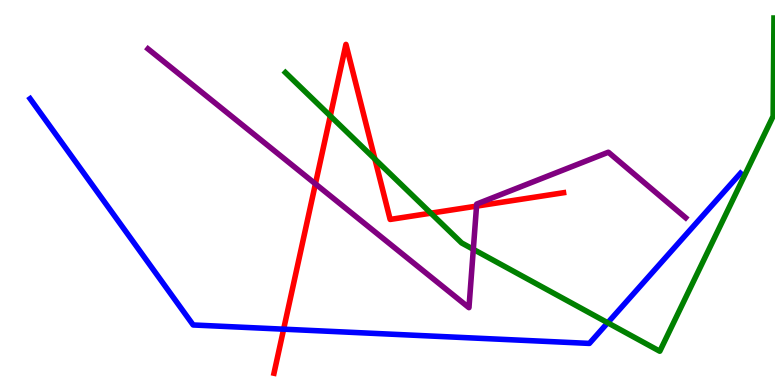[{'lines': ['blue', 'red'], 'intersections': [{'x': 3.66, 'y': 1.45}]}, {'lines': ['green', 'red'], 'intersections': [{'x': 4.26, 'y': 6.99}, {'x': 4.84, 'y': 5.87}, {'x': 5.56, 'y': 4.46}]}, {'lines': ['purple', 'red'], 'intersections': [{'x': 4.07, 'y': 5.22}, {'x': 6.15, 'y': 4.65}]}, {'lines': ['blue', 'green'], 'intersections': [{'x': 7.84, 'y': 1.62}]}, {'lines': ['blue', 'purple'], 'intersections': []}, {'lines': ['green', 'purple'], 'intersections': [{'x': 6.11, 'y': 3.52}]}]